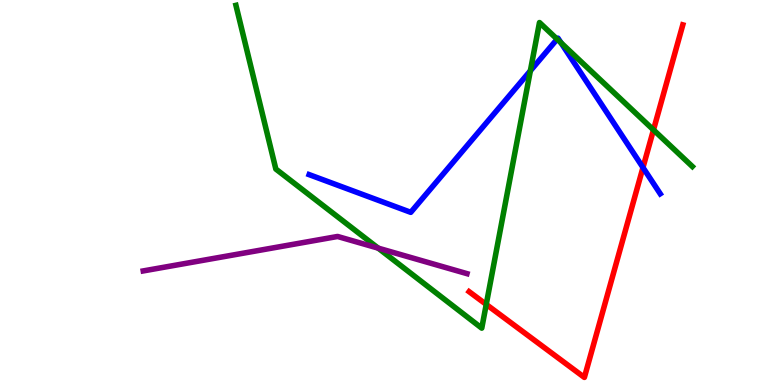[{'lines': ['blue', 'red'], 'intersections': [{'x': 8.3, 'y': 5.65}]}, {'lines': ['green', 'red'], 'intersections': [{'x': 6.27, 'y': 2.09}, {'x': 8.43, 'y': 6.63}]}, {'lines': ['purple', 'red'], 'intersections': []}, {'lines': ['blue', 'green'], 'intersections': [{'x': 6.84, 'y': 8.16}, {'x': 7.19, 'y': 8.98}, {'x': 7.24, 'y': 8.89}]}, {'lines': ['blue', 'purple'], 'intersections': []}, {'lines': ['green', 'purple'], 'intersections': [{'x': 4.88, 'y': 3.55}]}]